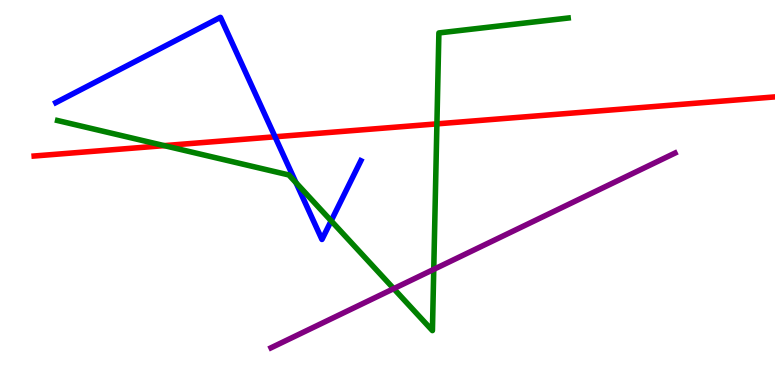[{'lines': ['blue', 'red'], 'intersections': [{'x': 3.55, 'y': 6.45}]}, {'lines': ['green', 'red'], 'intersections': [{'x': 2.12, 'y': 6.22}, {'x': 5.64, 'y': 6.78}]}, {'lines': ['purple', 'red'], 'intersections': []}, {'lines': ['blue', 'green'], 'intersections': [{'x': 3.82, 'y': 5.25}, {'x': 4.27, 'y': 4.26}]}, {'lines': ['blue', 'purple'], 'intersections': []}, {'lines': ['green', 'purple'], 'intersections': [{'x': 5.08, 'y': 2.5}, {'x': 5.6, 'y': 3.0}]}]